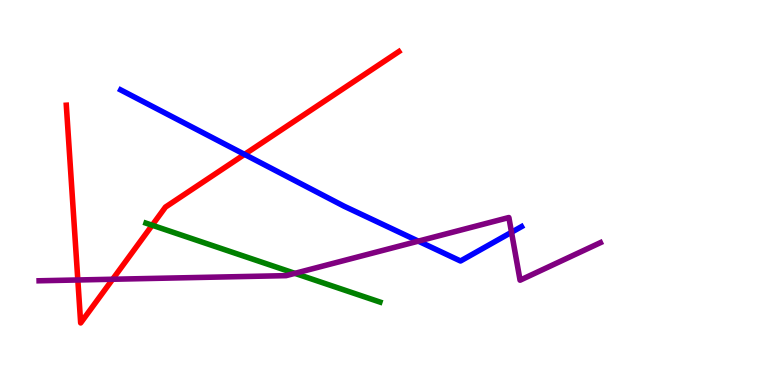[{'lines': ['blue', 'red'], 'intersections': [{'x': 3.16, 'y': 5.99}]}, {'lines': ['green', 'red'], 'intersections': [{'x': 1.96, 'y': 4.15}]}, {'lines': ['purple', 'red'], 'intersections': [{'x': 1.0, 'y': 2.73}, {'x': 1.45, 'y': 2.75}]}, {'lines': ['blue', 'green'], 'intersections': []}, {'lines': ['blue', 'purple'], 'intersections': [{'x': 5.4, 'y': 3.74}, {'x': 6.6, 'y': 3.97}]}, {'lines': ['green', 'purple'], 'intersections': [{'x': 3.8, 'y': 2.9}]}]